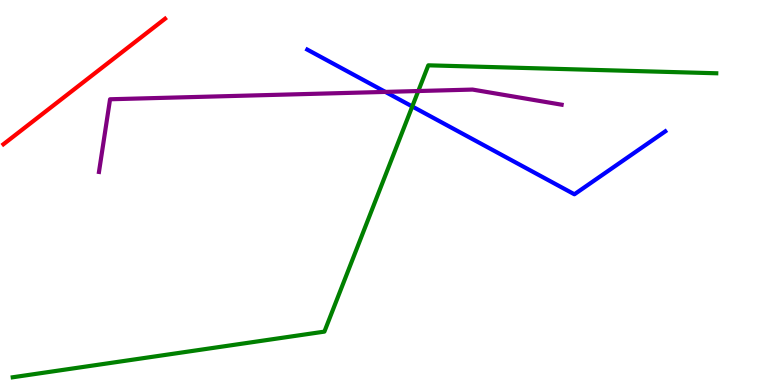[{'lines': ['blue', 'red'], 'intersections': []}, {'lines': ['green', 'red'], 'intersections': []}, {'lines': ['purple', 'red'], 'intersections': []}, {'lines': ['blue', 'green'], 'intersections': [{'x': 5.32, 'y': 7.23}]}, {'lines': ['blue', 'purple'], 'intersections': [{'x': 4.97, 'y': 7.61}]}, {'lines': ['green', 'purple'], 'intersections': [{'x': 5.4, 'y': 7.64}]}]